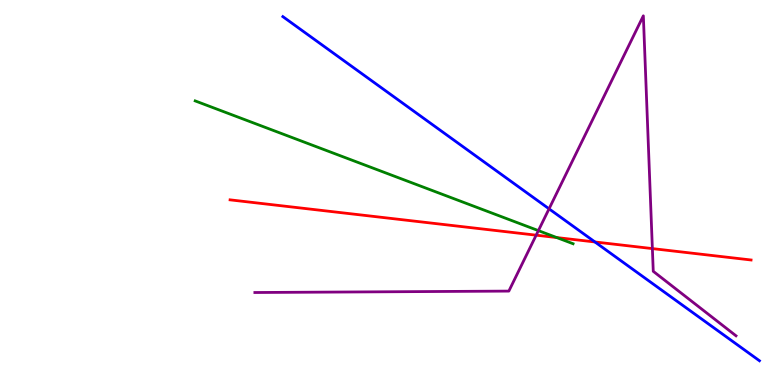[{'lines': ['blue', 'red'], 'intersections': [{'x': 7.68, 'y': 3.72}]}, {'lines': ['green', 'red'], 'intersections': [{'x': 7.18, 'y': 3.83}]}, {'lines': ['purple', 'red'], 'intersections': [{'x': 6.92, 'y': 3.89}, {'x': 8.42, 'y': 3.54}]}, {'lines': ['blue', 'green'], 'intersections': []}, {'lines': ['blue', 'purple'], 'intersections': [{'x': 7.08, 'y': 4.58}]}, {'lines': ['green', 'purple'], 'intersections': [{'x': 6.95, 'y': 4.01}]}]